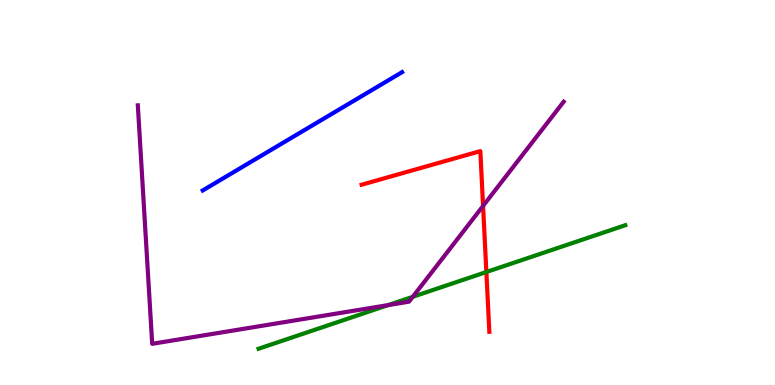[{'lines': ['blue', 'red'], 'intersections': []}, {'lines': ['green', 'red'], 'intersections': [{'x': 6.28, 'y': 2.93}]}, {'lines': ['purple', 'red'], 'intersections': [{'x': 6.23, 'y': 4.65}]}, {'lines': ['blue', 'green'], 'intersections': []}, {'lines': ['blue', 'purple'], 'intersections': []}, {'lines': ['green', 'purple'], 'intersections': [{'x': 5.01, 'y': 2.08}, {'x': 5.33, 'y': 2.29}]}]